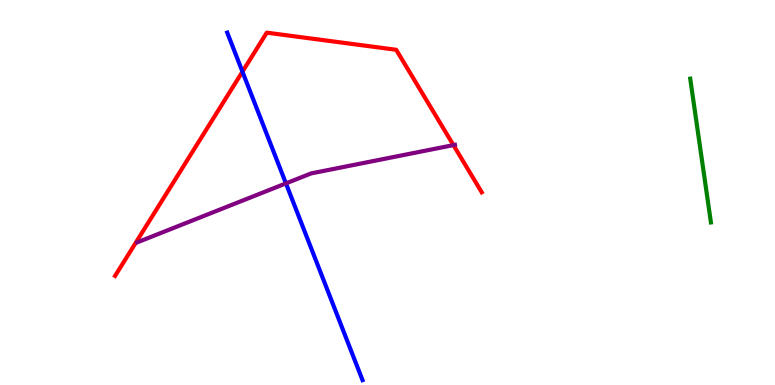[{'lines': ['blue', 'red'], 'intersections': [{'x': 3.13, 'y': 8.14}]}, {'lines': ['green', 'red'], 'intersections': []}, {'lines': ['purple', 'red'], 'intersections': [{'x': 5.85, 'y': 6.23}]}, {'lines': ['blue', 'green'], 'intersections': []}, {'lines': ['blue', 'purple'], 'intersections': [{'x': 3.69, 'y': 5.24}]}, {'lines': ['green', 'purple'], 'intersections': []}]